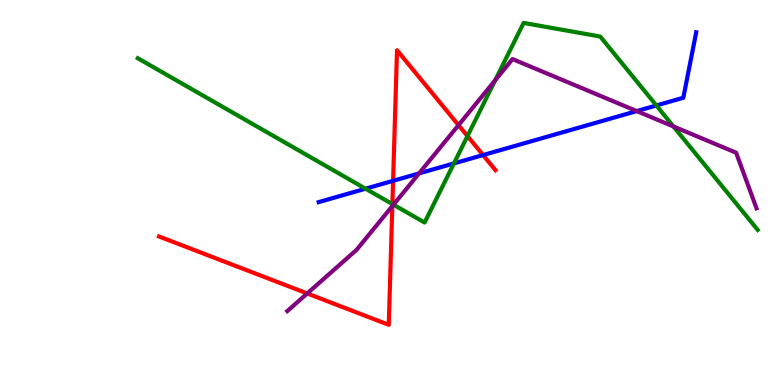[{'lines': ['blue', 'red'], 'intersections': [{'x': 5.07, 'y': 5.3}, {'x': 6.23, 'y': 5.97}]}, {'lines': ['green', 'red'], 'intersections': [{'x': 5.06, 'y': 4.7}, {'x': 6.03, 'y': 6.47}]}, {'lines': ['purple', 'red'], 'intersections': [{'x': 3.96, 'y': 2.38}, {'x': 5.06, 'y': 4.65}, {'x': 5.92, 'y': 6.75}]}, {'lines': ['blue', 'green'], 'intersections': [{'x': 4.72, 'y': 5.1}, {'x': 5.86, 'y': 5.76}, {'x': 8.47, 'y': 7.26}]}, {'lines': ['blue', 'purple'], 'intersections': [{'x': 5.41, 'y': 5.5}, {'x': 8.22, 'y': 7.11}]}, {'lines': ['green', 'purple'], 'intersections': [{'x': 5.08, 'y': 4.68}, {'x': 6.39, 'y': 7.91}, {'x': 8.69, 'y': 6.71}]}]